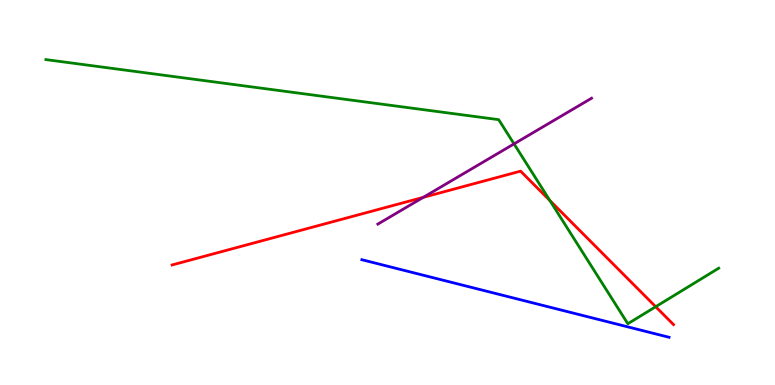[{'lines': ['blue', 'red'], 'intersections': []}, {'lines': ['green', 'red'], 'intersections': [{'x': 7.1, 'y': 4.79}, {'x': 8.46, 'y': 2.03}]}, {'lines': ['purple', 'red'], 'intersections': [{'x': 5.46, 'y': 4.87}]}, {'lines': ['blue', 'green'], 'intersections': []}, {'lines': ['blue', 'purple'], 'intersections': []}, {'lines': ['green', 'purple'], 'intersections': [{'x': 6.63, 'y': 6.26}]}]